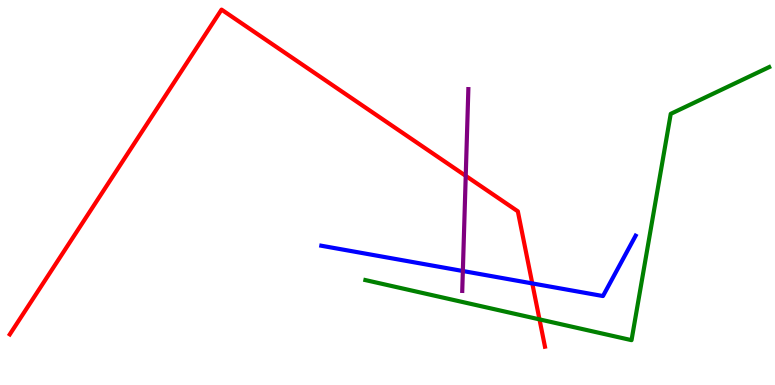[{'lines': ['blue', 'red'], 'intersections': [{'x': 6.87, 'y': 2.64}]}, {'lines': ['green', 'red'], 'intersections': [{'x': 6.96, 'y': 1.7}]}, {'lines': ['purple', 'red'], 'intersections': [{'x': 6.01, 'y': 5.43}]}, {'lines': ['blue', 'green'], 'intersections': []}, {'lines': ['blue', 'purple'], 'intersections': [{'x': 5.97, 'y': 2.96}]}, {'lines': ['green', 'purple'], 'intersections': []}]